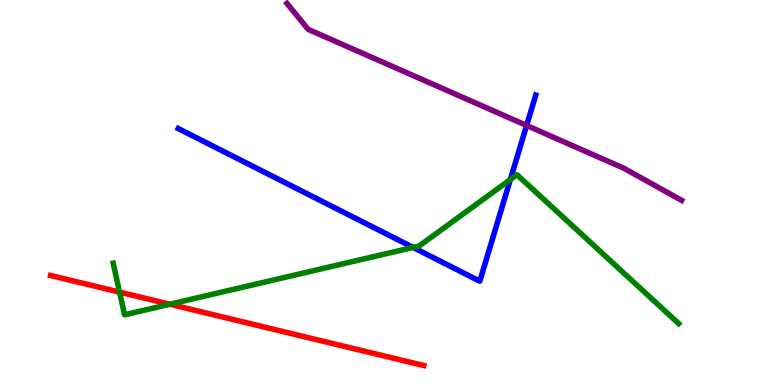[{'lines': ['blue', 'red'], 'intersections': []}, {'lines': ['green', 'red'], 'intersections': [{'x': 1.54, 'y': 2.41}, {'x': 2.19, 'y': 2.1}]}, {'lines': ['purple', 'red'], 'intersections': []}, {'lines': ['blue', 'green'], 'intersections': [{'x': 5.33, 'y': 3.57}, {'x': 6.59, 'y': 5.34}]}, {'lines': ['blue', 'purple'], 'intersections': [{'x': 6.8, 'y': 6.74}]}, {'lines': ['green', 'purple'], 'intersections': []}]